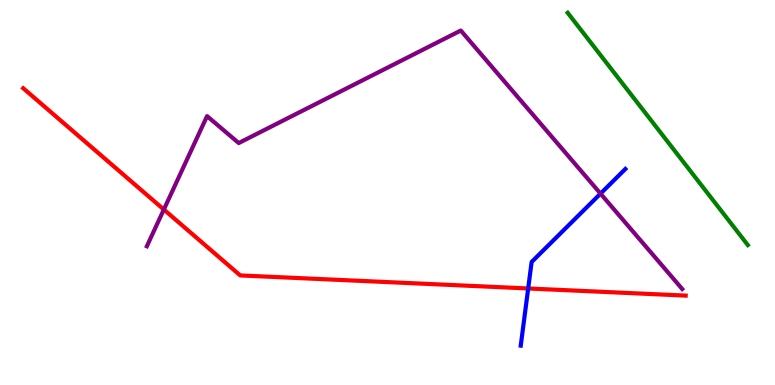[{'lines': ['blue', 'red'], 'intersections': [{'x': 6.82, 'y': 2.51}]}, {'lines': ['green', 'red'], 'intersections': []}, {'lines': ['purple', 'red'], 'intersections': [{'x': 2.11, 'y': 4.56}]}, {'lines': ['blue', 'green'], 'intersections': []}, {'lines': ['blue', 'purple'], 'intersections': [{'x': 7.75, 'y': 4.97}]}, {'lines': ['green', 'purple'], 'intersections': []}]